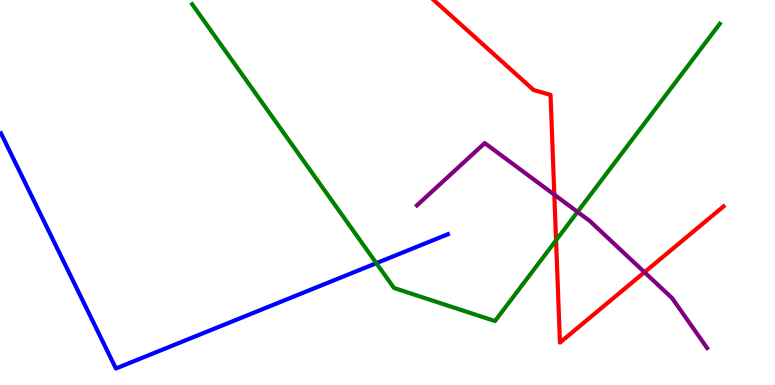[{'lines': ['blue', 'red'], 'intersections': []}, {'lines': ['green', 'red'], 'intersections': [{'x': 7.17, 'y': 3.76}]}, {'lines': ['purple', 'red'], 'intersections': [{'x': 7.15, 'y': 4.94}, {'x': 8.32, 'y': 2.93}]}, {'lines': ['blue', 'green'], 'intersections': [{'x': 4.86, 'y': 3.16}]}, {'lines': ['blue', 'purple'], 'intersections': []}, {'lines': ['green', 'purple'], 'intersections': [{'x': 7.45, 'y': 4.5}]}]